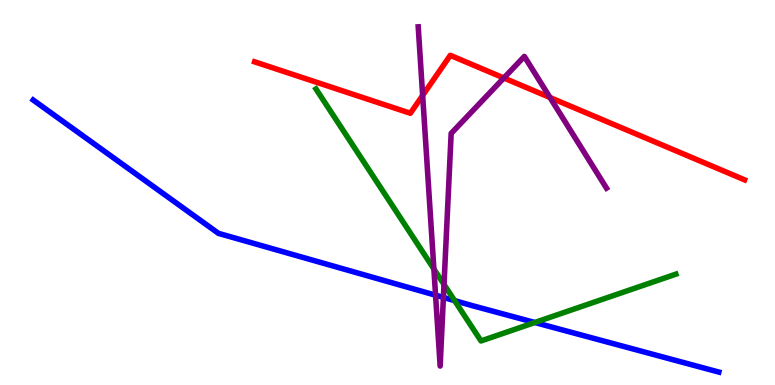[{'lines': ['blue', 'red'], 'intersections': []}, {'lines': ['green', 'red'], 'intersections': []}, {'lines': ['purple', 'red'], 'intersections': [{'x': 5.45, 'y': 7.52}, {'x': 6.5, 'y': 7.97}, {'x': 7.1, 'y': 7.47}]}, {'lines': ['blue', 'green'], 'intersections': [{'x': 5.87, 'y': 2.19}, {'x': 6.9, 'y': 1.62}]}, {'lines': ['blue', 'purple'], 'intersections': [{'x': 5.62, 'y': 2.33}, {'x': 5.72, 'y': 2.27}]}, {'lines': ['green', 'purple'], 'intersections': [{'x': 5.6, 'y': 3.01}, {'x': 5.73, 'y': 2.61}]}]